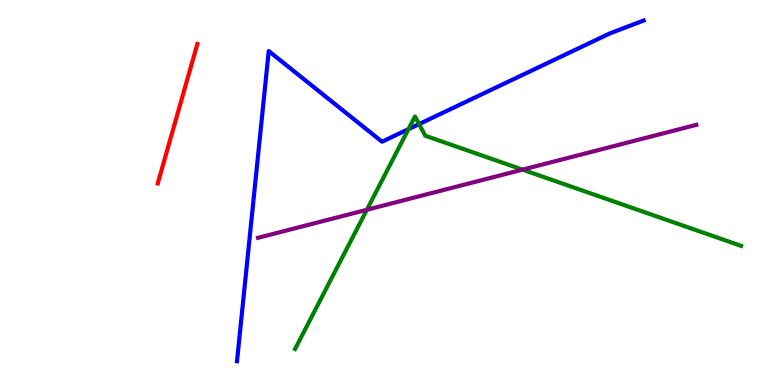[{'lines': ['blue', 'red'], 'intersections': []}, {'lines': ['green', 'red'], 'intersections': []}, {'lines': ['purple', 'red'], 'intersections': []}, {'lines': ['blue', 'green'], 'intersections': [{'x': 5.27, 'y': 6.65}, {'x': 5.41, 'y': 6.78}]}, {'lines': ['blue', 'purple'], 'intersections': []}, {'lines': ['green', 'purple'], 'intersections': [{'x': 4.73, 'y': 4.55}, {'x': 6.74, 'y': 5.59}]}]